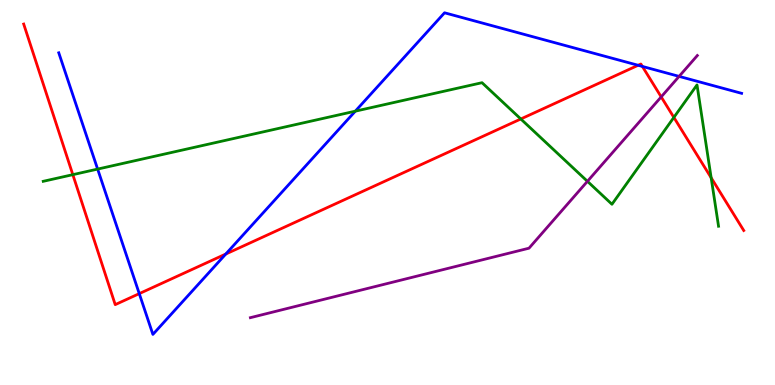[{'lines': ['blue', 'red'], 'intersections': [{'x': 1.8, 'y': 2.37}, {'x': 2.91, 'y': 3.4}, {'x': 8.23, 'y': 8.3}, {'x': 8.29, 'y': 8.27}]}, {'lines': ['green', 'red'], 'intersections': [{'x': 0.94, 'y': 5.46}, {'x': 6.72, 'y': 6.91}, {'x': 8.7, 'y': 6.95}, {'x': 9.18, 'y': 5.38}]}, {'lines': ['purple', 'red'], 'intersections': [{'x': 8.53, 'y': 7.48}]}, {'lines': ['blue', 'green'], 'intersections': [{'x': 1.26, 'y': 5.61}, {'x': 4.58, 'y': 7.11}]}, {'lines': ['blue', 'purple'], 'intersections': [{'x': 8.76, 'y': 8.02}]}, {'lines': ['green', 'purple'], 'intersections': [{'x': 7.58, 'y': 5.29}]}]